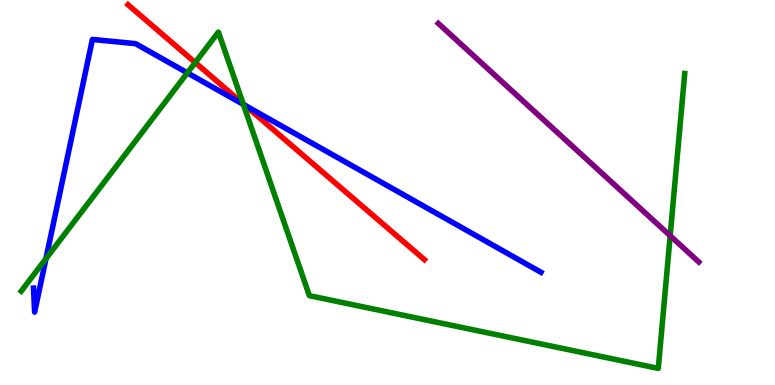[{'lines': ['blue', 'red'], 'intersections': [{'x': 3.16, 'y': 7.26}]}, {'lines': ['green', 'red'], 'intersections': [{'x': 2.52, 'y': 8.38}, {'x': 3.14, 'y': 7.31}]}, {'lines': ['purple', 'red'], 'intersections': []}, {'lines': ['blue', 'green'], 'intersections': [{'x': 0.593, 'y': 3.28}, {'x': 2.42, 'y': 8.11}, {'x': 3.14, 'y': 7.29}]}, {'lines': ['blue', 'purple'], 'intersections': []}, {'lines': ['green', 'purple'], 'intersections': [{'x': 8.65, 'y': 3.88}]}]